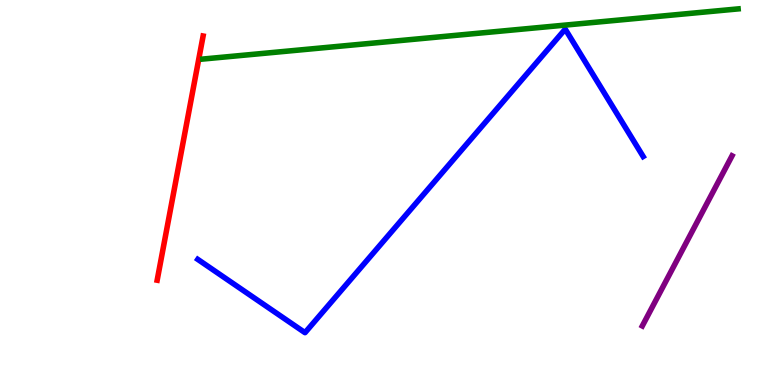[{'lines': ['blue', 'red'], 'intersections': []}, {'lines': ['green', 'red'], 'intersections': []}, {'lines': ['purple', 'red'], 'intersections': []}, {'lines': ['blue', 'green'], 'intersections': []}, {'lines': ['blue', 'purple'], 'intersections': []}, {'lines': ['green', 'purple'], 'intersections': []}]